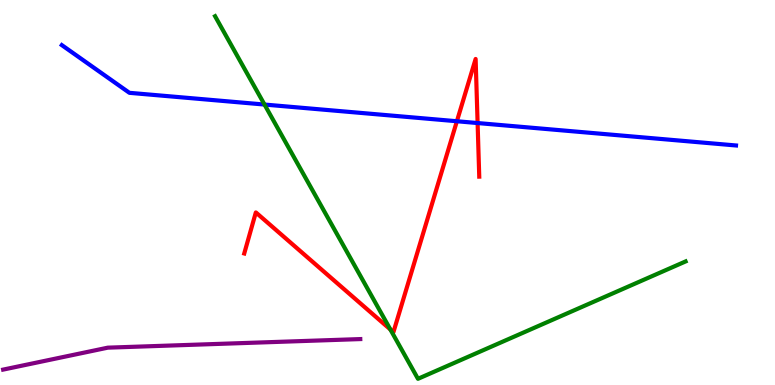[{'lines': ['blue', 'red'], 'intersections': [{'x': 5.9, 'y': 6.85}, {'x': 6.16, 'y': 6.8}]}, {'lines': ['green', 'red'], 'intersections': [{'x': 5.04, 'y': 1.44}]}, {'lines': ['purple', 'red'], 'intersections': []}, {'lines': ['blue', 'green'], 'intersections': [{'x': 3.41, 'y': 7.28}]}, {'lines': ['blue', 'purple'], 'intersections': []}, {'lines': ['green', 'purple'], 'intersections': []}]